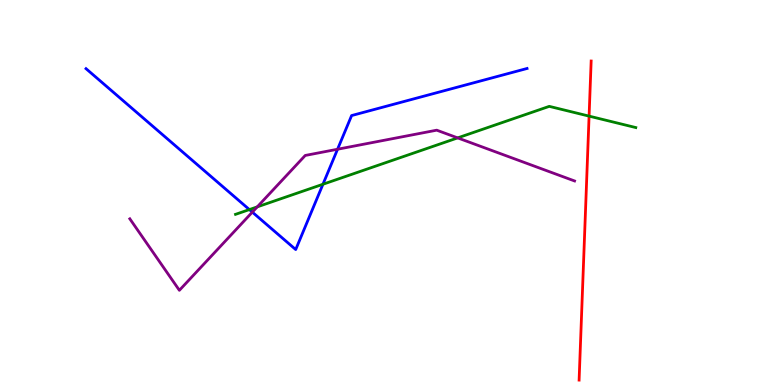[{'lines': ['blue', 'red'], 'intersections': []}, {'lines': ['green', 'red'], 'intersections': [{'x': 7.6, 'y': 6.98}]}, {'lines': ['purple', 'red'], 'intersections': []}, {'lines': ['blue', 'green'], 'intersections': [{'x': 3.22, 'y': 4.56}, {'x': 4.17, 'y': 5.21}]}, {'lines': ['blue', 'purple'], 'intersections': [{'x': 3.26, 'y': 4.49}, {'x': 4.36, 'y': 6.12}]}, {'lines': ['green', 'purple'], 'intersections': [{'x': 3.32, 'y': 4.63}, {'x': 5.91, 'y': 6.42}]}]